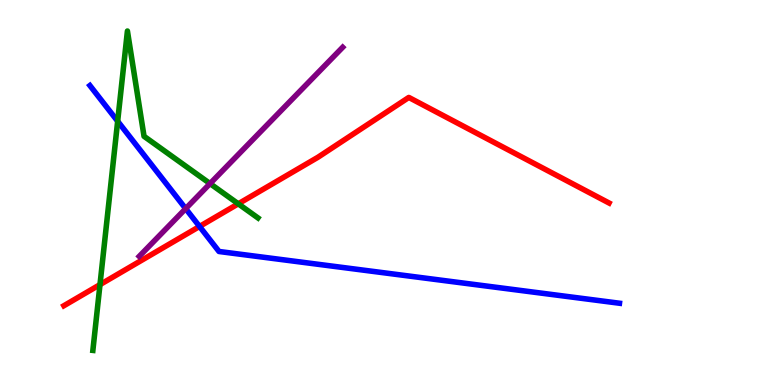[{'lines': ['blue', 'red'], 'intersections': [{'x': 2.57, 'y': 4.12}]}, {'lines': ['green', 'red'], 'intersections': [{'x': 1.29, 'y': 2.61}, {'x': 3.07, 'y': 4.71}]}, {'lines': ['purple', 'red'], 'intersections': []}, {'lines': ['blue', 'green'], 'intersections': [{'x': 1.52, 'y': 6.85}]}, {'lines': ['blue', 'purple'], 'intersections': [{'x': 2.4, 'y': 4.58}]}, {'lines': ['green', 'purple'], 'intersections': [{'x': 2.71, 'y': 5.23}]}]